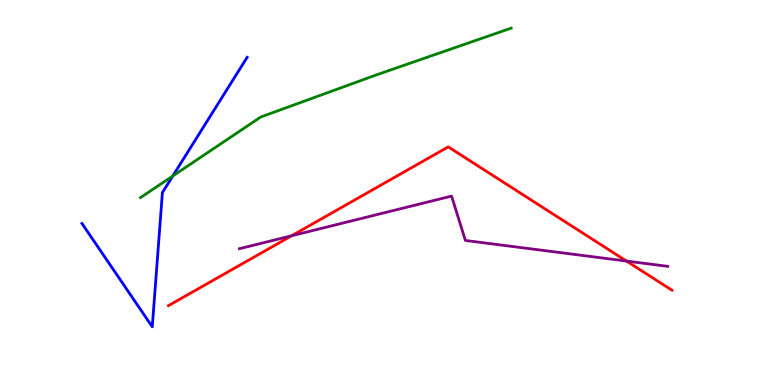[{'lines': ['blue', 'red'], 'intersections': []}, {'lines': ['green', 'red'], 'intersections': []}, {'lines': ['purple', 'red'], 'intersections': [{'x': 3.76, 'y': 3.88}, {'x': 8.08, 'y': 3.22}]}, {'lines': ['blue', 'green'], 'intersections': [{'x': 2.23, 'y': 5.43}]}, {'lines': ['blue', 'purple'], 'intersections': []}, {'lines': ['green', 'purple'], 'intersections': []}]